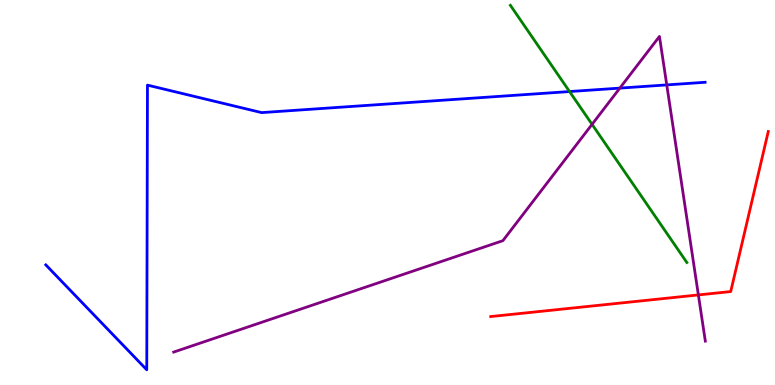[{'lines': ['blue', 'red'], 'intersections': []}, {'lines': ['green', 'red'], 'intersections': []}, {'lines': ['purple', 'red'], 'intersections': [{'x': 9.01, 'y': 2.34}]}, {'lines': ['blue', 'green'], 'intersections': [{'x': 7.35, 'y': 7.62}]}, {'lines': ['blue', 'purple'], 'intersections': [{'x': 8.0, 'y': 7.71}, {'x': 8.6, 'y': 7.79}]}, {'lines': ['green', 'purple'], 'intersections': [{'x': 7.64, 'y': 6.77}]}]